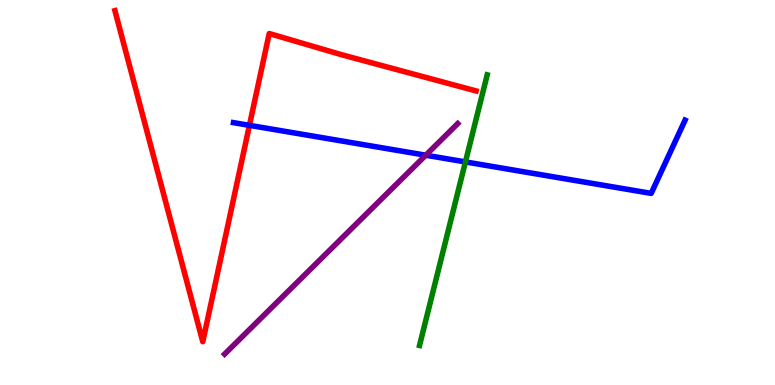[{'lines': ['blue', 'red'], 'intersections': [{'x': 3.22, 'y': 6.74}]}, {'lines': ['green', 'red'], 'intersections': []}, {'lines': ['purple', 'red'], 'intersections': []}, {'lines': ['blue', 'green'], 'intersections': [{'x': 6.01, 'y': 5.79}]}, {'lines': ['blue', 'purple'], 'intersections': [{'x': 5.49, 'y': 5.97}]}, {'lines': ['green', 'purple'], 'intersections': []}]